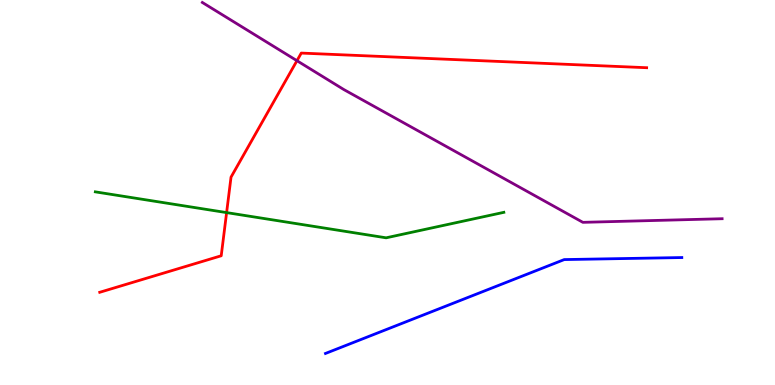[{'lines': ['blue', 'red'], 'intersections': []}, {'lines': ['green', 'red'], 'intersections': [{'x': 2.92, 'y': 4.48}]}, {'lines': ['purple', 'red'], 'intersections': [{'x': 3.83, 'y': 8.42}]}, {'lines': ['blue', 'green'], 'intersections': []}, {'lines': ['blue', 'purple'], 'intersections': []}, {'lines': ['green', 'purple'], 'intersections': []}]